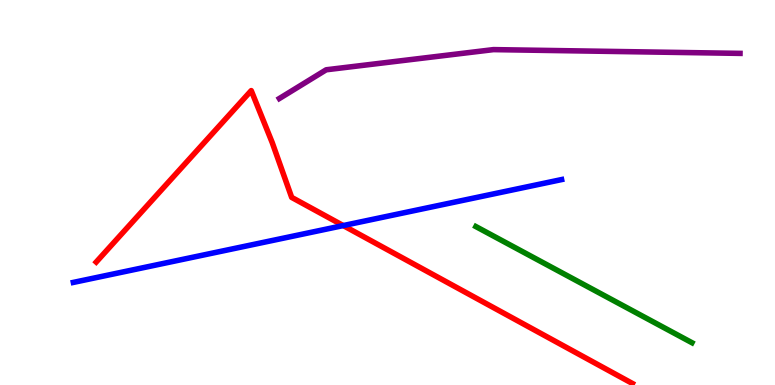[{'lines': ['blue', 'red'], 'intersections': [{'x': 4.43, 'y': 4.14}]}, {'lines': ['green', 'red'], 'intersections': []}, {'lines': ['purple', 'red'], 'intersections': []}, {'lines': ['blue', 'green'], 'intersections': []}, {'lines': ['blue', 'purple'], 'intersections': []}, {'lines': ['green', 'purple'], 'intersections': []}]